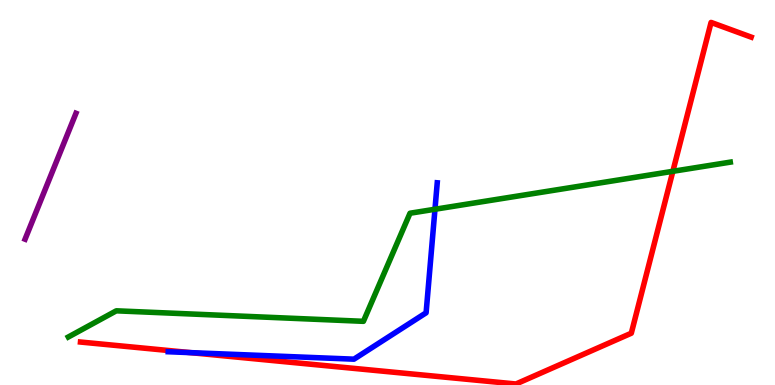[{'lines': ['blue', 'red'], 'intersections': [{'x': 2.46, 'y': 0.841}]}, {'lines': ['green', 'red'], 'intersections': [{'x': 8.68, 'y': 5.55}]}, {'lines': ['purple', 'red'], 'intersections': []}, {'lines': ['blue', 'green'], 'intersections': [{'x': 5.61, 'y': 4.56}]}, {'lines': ['blue', 'purple'], 'intersections': []}, {'lines': ['green', 'purple'], 'intersections': []}]